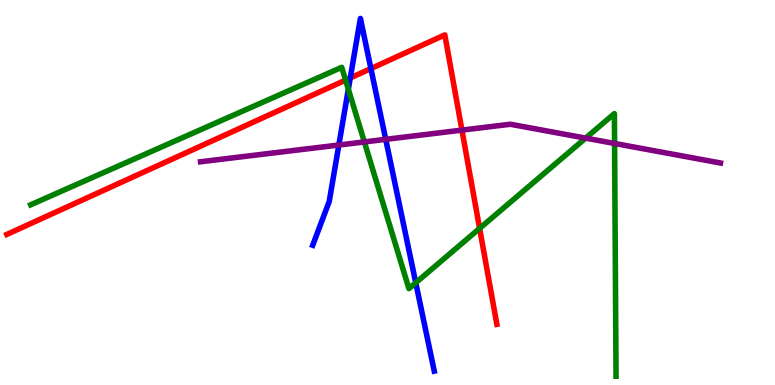[{'lines': ['blue', 'red'], 'intersections': [{'x': 4.52, 'y': 7.97}, {'x': 4.79, 'y': 8.22}]}, {'lines': ['green', 'red'], 'intersections': [{'x': 4.46, 'y': 7.92}, {'x': 6.19, 'y': 4.07}]}, {'lines': ['purple', 'red'], 'intersections': [{'x': 5.96, 'y': 6.62}]}, {'lines': ['blue', 'green'], 'intersections': [{'x': 4.49, 'y': 7.68}, {'x': 5.36, 'y': 2.66}]}, {'lines': ['blue', 'purple'], 'intersections': [{'x': 4.37, 'y': 6.23}, {'x': 4.98, 'y': 6.38}]}, {'lines': ['green', 'purple'], 'intersections': [{'x': 4.7, 'y': 6.31}, {'x': 7.56, 'y': 6.41}, {'x': 7.93, 'y': 6.27}]}]